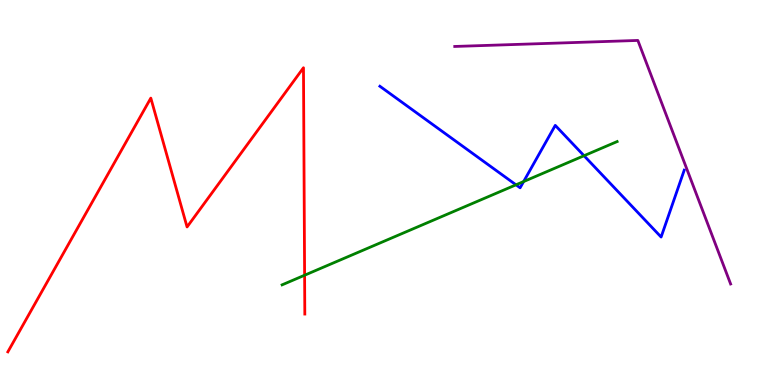[{'lines': ['blue', 'red'], 'intersections': []}, {'lines': ['green', 'red'], 'intersections': [{'x': 3.93, 'y': 2.85}]}, {'lines': ['purple', 'red'], 'intersections': []}, {'lines': ['blue', 'green'], 'intersections': [{'x': 6.66, 'y': 5.2}, {'x': 6.76, 'y': 5.28}, {'x': 7.54, 'y': 5.96}]}, {'lines': ['blue', 'purple'], 'intersections': []}, {'lines': ['green', 'purple'], 'intersections': []}]